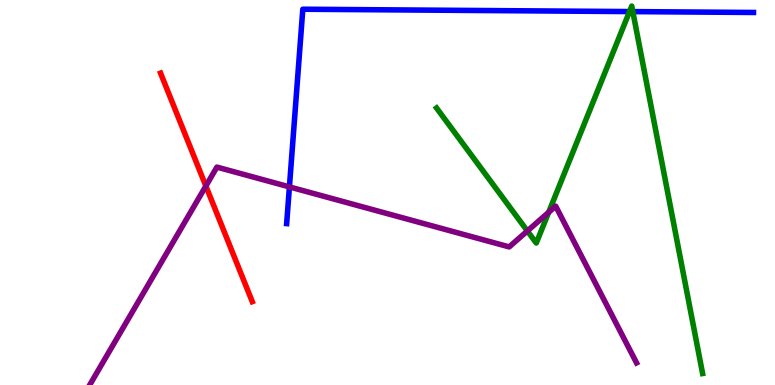[{'lines': ['blue', 'red'], 'intersections': []}, {'lines': ['green', 'red'], 'intersections': []}, {'lines': ['purple', 'red'], 'intersections': [{'x': 2.66, 'y': 5.17}]}, {'lines': ['blue', 'green'], 'intersections': [{'x': 8.12, 'y': 9.7}, {'x': 8.17, 'y': 9.7}]}, {'lines': ['blue', 'purple'], 'intersections': [{'x': 3.73, 'y': 5.15}]}, {'lines': ['green', 'purple'], 'intersections': [{'x': 6.8, 'y': 4.0}, {'x': 7.08, 'y': 4.49}]}]